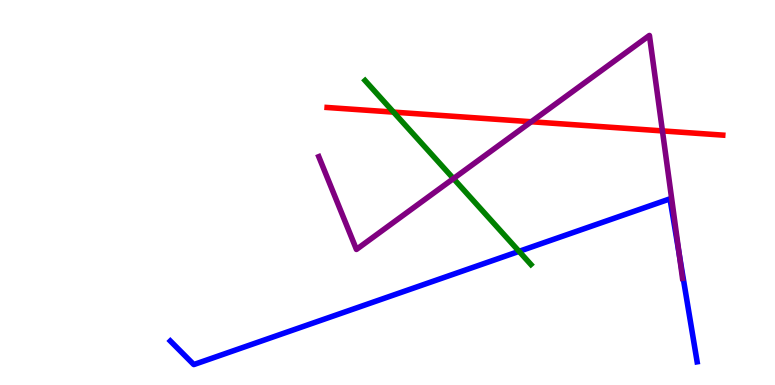[{'lines': ['blue', 'red'], 'intersections': []}, {'lines': ['green', 'red'], 'intersections': [{'x': 5.08, 'y': 7.09}]}, {'lines': ['purple', 'red'], 'intersections': [{'x': 6.86, 'y': 6.84}, {'x': 8.55, 'y': 6.6}]}, {'lines': ['blue', 'green'], 'intersections': [{'x': 6.7, 'y': 3.47}]}, {'lines': ['blue', 'purple'], 'intersections': [{'x': 8.76, 'y': 3.39}]}, {'lines': ['green', 'purple'], 'intersections': [{'x': 5.85, 'y': 5.36}]}]